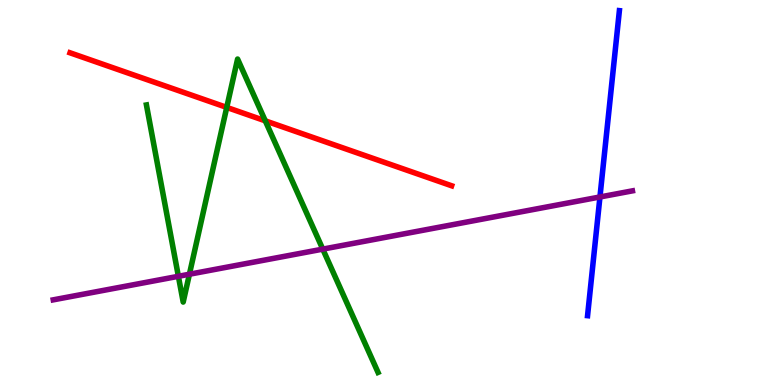[{'lines': ['blue', 'red'], 'intersections': []}, {'lines': ['green', 'red'], 'intersections': [{'x': 2.93, 'y': 7.21}, {'x': 3.42, 'y': 6.86}]}, {'lines': ['purple', 'red'], 'intersections': []}, {'lines': ['blue', 'green'], 'intersections': []}, {'lines': ['blue', 'purple'], 'intersections': [{'x': 7.74, 'y': 4.88}]}, {'lines': ['green', 'purple'], 'intersections': [{'x': 2.3, 'y': 2.82}, {'x': 2.44, 'y': 2.88}, {'x': 4.16, 'y': 3.53}]}]